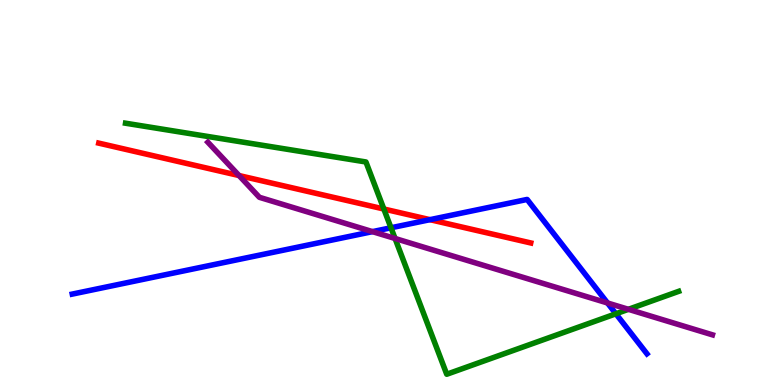[{'lines': ['blue', 'red'], 'intersections': [{'x': 5.55, 'y': 4.29}]}, {'lines': ['green', 'red'], 'intersections': [{'x': 4.95, 'y': 4.57}]}, {'lines': ['purple', 'red'], 'intersections': [{'x': 3.08, 'y': 5.44}]}, {'lines': ['blue', 'green'], 'intersections': [{'x': 5.05, 'y': 4.08}, {'x': 7.95, 'y': 1.85}]}, {'lines': ['blue', 'purple'], 'intersections': [{'x': 4.81, 'y': 3.98}, {'x': 7.84, 'y': 2.13}]}, {'lines': ['green', 'purple'], 'intersections': [{'x': 5.1, 'y': 3.81}, {'x': 8.11, 'y': 1.97}]}]